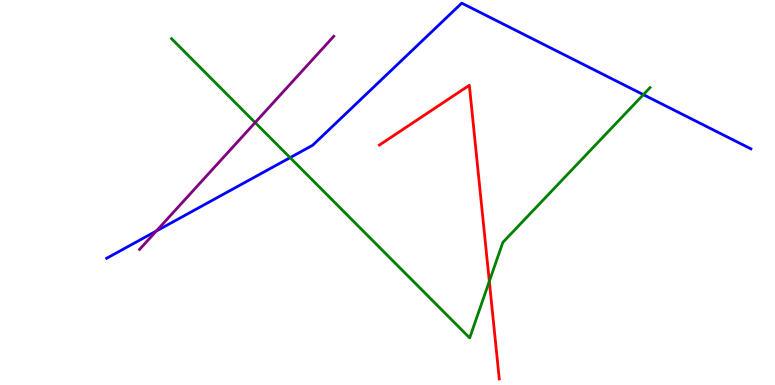[{'lines': ['blue', 'red'], 'intersections': []}, {'lines': ['green', 'red'], 'intersections': [{'x': 6.31, 'y': 2.69}]}, {'lines': ['purple', 'red'], 'intersections': []}, {'lines': ['blue', 'green'], 'intersections': [{'x': 3.74, 'y': 5.91}, {'x': 8.3, 'y': 7.54}]}, {'lines': ['blue', 'purple'], 'intersections': [{'x': 2.02, 'y': 4.0}]}, {'lines': ['green', 'purple'], 'intersections': [{'x': 3.29, 'y': 6.82}]}]